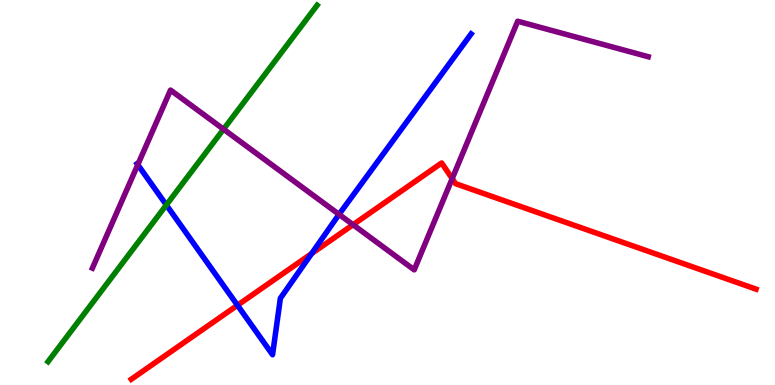[{'lines': ['blue', 'red'], 'intersections': [{'x': 3.06, 'y': 2.07}, {'x': 4.02, 'y': 3.41}]}, {'lines': ['green', 'red'], 'intersections': []}, {'lines': ['purple', 'red'], 'intersections': [{'x': 4.56, 'y': 4.16}, {'x': 5.83, 'y': 5.36}]}, {'lines': ['blue', 'green'], 'intersections': [{'x': 2.15, 'y': 4.68}]}, {'lines': ['blue', 'purple'], 'intersections': [{'x': 1.78, 'y': 5.72}, {'x': 4.37, 'y': 4.43}]}, {'lines': ['green', 'purple'], 'intersections': [{'x': 2.88, 'y': 6.64}]}]